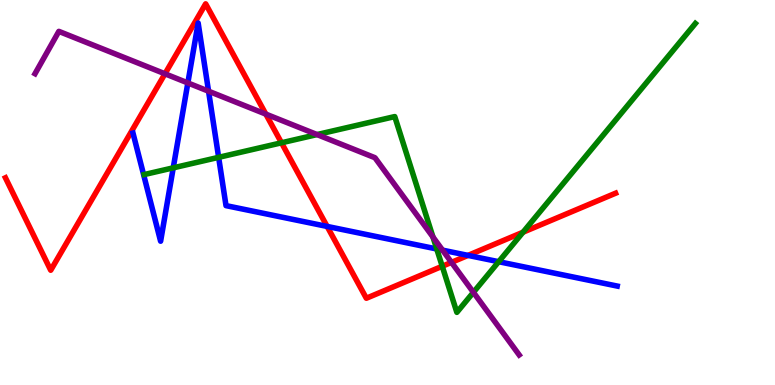[{'lines': ['blue', 'red'], 'intersections': [{'x': 4.22, 'y': 4.12}, {'x': 6.04, 'y': 3.37}]}, {'lines': ['green', 'red'], 'intersections': [{'x': 3.63, 'y': 6.29}, {'x': 5.71, 'y': 3.08}, {'x': 6.75, 'y': 3.97}]}, {'lines': ['purple', 'red'], 'intersections': [{'x': 2.13, 'y': 8.08}, {'x': 3.43, 'y': 7.04}, {'x': 5.83, 'y': 3.19}]}, {'lines': ['blue', 'green'], 'intersections': [{'x': 2.24, 'y': 5.64}, {'x': 2.82, 'y': 5.91}, {'x': 5.64, 'y': 3.53}, {'x': 6.43, 'y': 3.2}]}, {'lines': ['blue', 'purple'], 'intersections': [{'x': 2.42, 'y': 7.85}, {'x': 2.69, 'y': 7.63}, {'x': 5.71, 'y': 3.5}]}, {'lines': ['green', 'purple'], 'intersections': [{'x': 4.09, 'y': 6.5}, {'x': 5.59, 'y': 3.84}, {'x': 6.11, 'y': 2.41}]}]